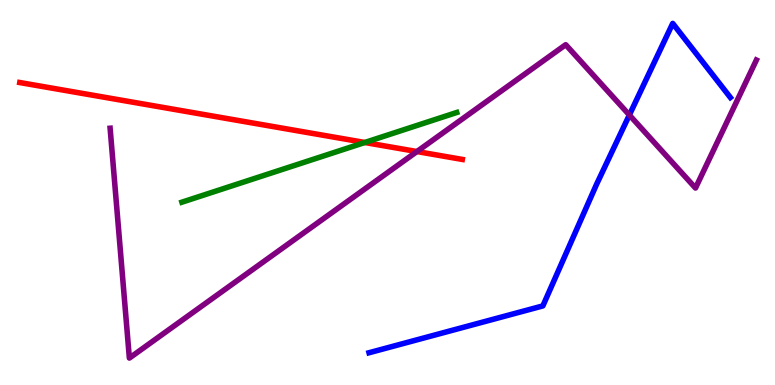[{'lines': ['blue', 'red'], 'intersections': []}, {'lines': ['green', 'red'], 'intersections': [{'x': 4.71, 'y': 6.3}]}, {'lines': ['purple', 'red'], 'intersections': [{'x': 5.38, 'y': 6.06}]}, {'lines': ['blue', 'green'], 'intersections': []}, {'lines': ['blue', 'purple'], 'intersections': [{'x': 8.12, 'y': 7.01}]}, {'lines': ['green', 'purple'], 'intersections': []}]